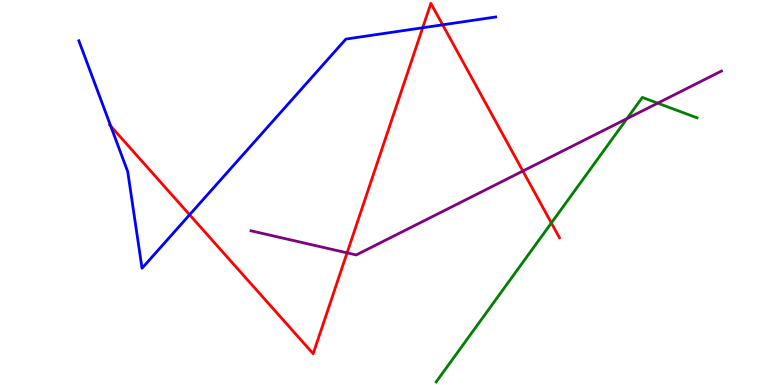[{'lines': ['blue', 'red'], 'intersections': [{'x': 1.43, 'y': 6.72}, {'x': 2.45, 'y': 4.42}, {'x': 5.45, 'y': 9.28}, {'x': 5.71, 'y': 9.36}]}, {'lines': ['green', 'red'], 'intersections': [{'x': 7.11, 'y': 4.21}]}, {'lines': ['purple', 'red'], 'intersections': [{'x': 4.48, 'y': 3.43}, {'x': 6.75, 'y': 5.56}]}, {'lines': ['blue', 'green'], 'intersections': []}, {'lines': ['blue', 'purple'], 'intersections': []}, {'lines': ['green', 'purple'], 'intersections': [{'x': 8.09, 'y': 6.92}, {'x': 8.49, 'y': 7.32}]}]